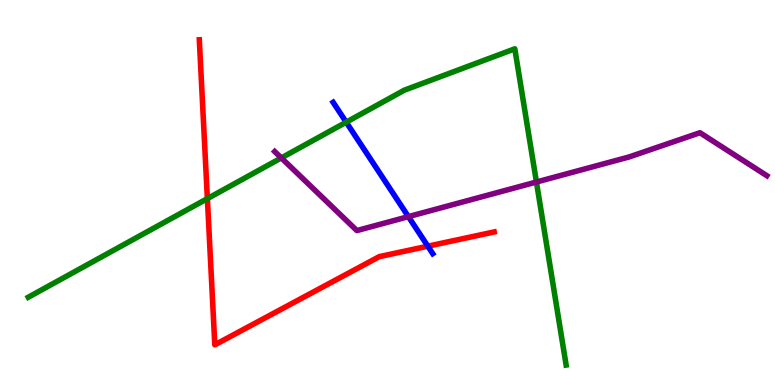[{'lines': ['blue', 'red'], 'intersections': [{'x': 5.52, 'y': 3.61}]}, {'lines': ['green', 'red'], 'intersections': [{'x': 2.68, 'y': 4.84}]}, {'lines': ['purple', 'red'], 'intersections': []}, {'lines': ['blue', 'green'], 'intersections': [{'x': 4.47, 'y': 6.83}]}, {'lines': ['blue', 'purple'], 'intersections': [{'x': 5.27, 'y': 4.37}]}, {'lines': ['green', 'purple'], 'intersections': [{'x': 3.63, 'y': 5.9}, {'x': 6.92, 'y': 5.27}]}]